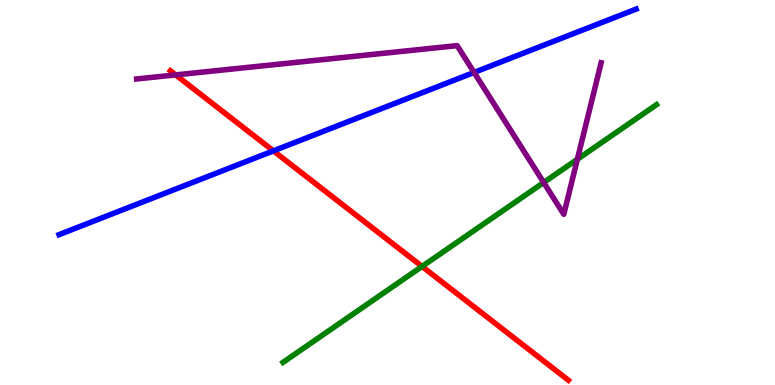[{'lines': ['blue', 'red'], 'intersections': [{'x': 3.53, 'y': 6.08}]}, {'lines': ['green', 'red'], 'intersections': [{'x': 5.45, 'y': 3.08}]}, {'lines': ['purple', 'red'], 'intersections': [{'x': 2.27, 'y': 8.05}]}, {'lines': ['blue', 'green'], 'intersections': []}, {'lines': ['blue', 'purple'], 'intersections': [{'x': 6.12, 'y': 8.12}]}, {'lines': ['green', 'purple'], 'intersections': [{'x': 7.02, 'y': 5.26}, {'x': 7.45, 'y': 5.86}]}]